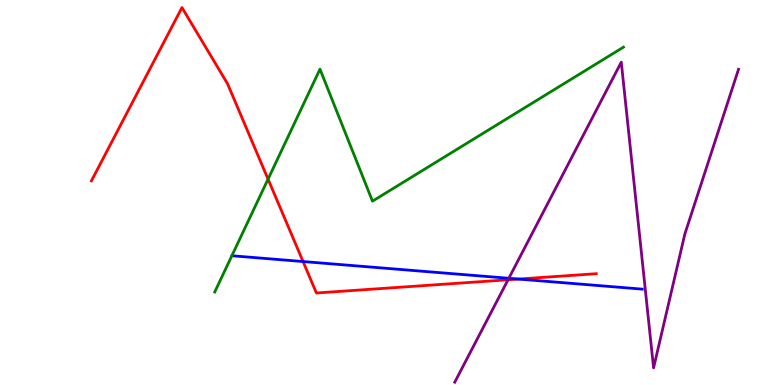[{'lines': ['blue', 'red'], 'intersections': [{'x': 3.91, 'y': 3.21}, {'x': 6.69, 'y': 2.75}]}, {'lines': ['green', 'red'], 'intersections': [{'x': 3.46, 'y': 5.35}]}, {'lines': ['purple', 'red'], 'intersections': [{'x': 6.56, 'y': 2.73}]}, {'lines': ['blue', 'green'], 'intersections': []}, {'lines': ['blue', 'purple'], 'intersections': [{'x': 6.57, 'y': 2.77}]}, {'lines': ['green', 'purple'], 'intersections': []}]